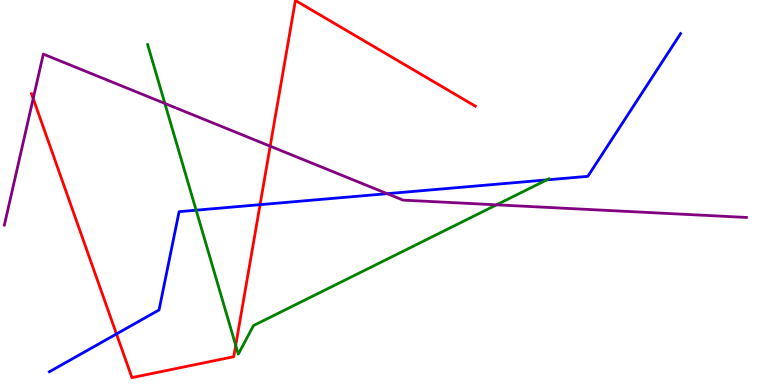[{'lines': ['blue', 'red'], 'intersections': [{'x': 1.5, 'y': 1.33}, {'x': 3.36, 'y': 4.68}]}, {'lines': ['green', 'red'], 'intersections': [{'x': 3.04, 'y': 1.03}]}, {'lines': ['purple', 'red'], 'intersections': [{'x': 0.428, 'y': 7.44}, {'x': 3.49, 'y': 6.2}]}, {'lines': ['blue', 'green'], 'intersections': [{'x': 2.53, 'y': 4.54}, {'x': 7.05, 'y': 5.33}]}, {'lines': ['blue', 'purple'], 'intersections': [{'x': 5.0, 'y': 4.97}]}, {'lines': ['green', 'purple'], 'intersections': [{'x': 2.13, 'y': 7.31}, {'x': 6.41, 'y': 4.68}]}]